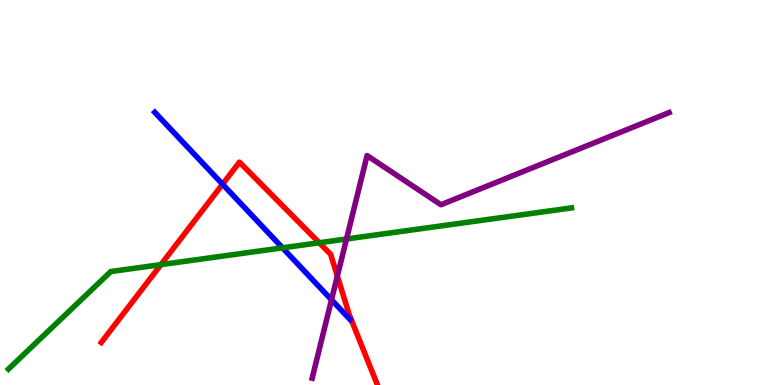[{'lines': ['blue', 'red'], 'intersections': [{'x': 2.87, 'y': 5.22}]}, {'lines': ['green', 'red'], 'intersections': [{'x': 2.08, 'y': 3.13}, {'x': 4.12, 'y': 3.69}]}, {'lines': ['purple', 'red'], 'intersections': [{'x': 4.35, 'y': 2.83}]}, {'lines': ['blue', 'green'], 'intersections': [{'x': 3.65, 'y': 3.56}]}, {'lines': ['blue', 'purple'], 'intersections': [{'x': 4.28, 'y': 2.21}]}, {'lines': ['green', 'purple'], 'intersections': [{'x': 4.47, 'y': 3.79}]}]